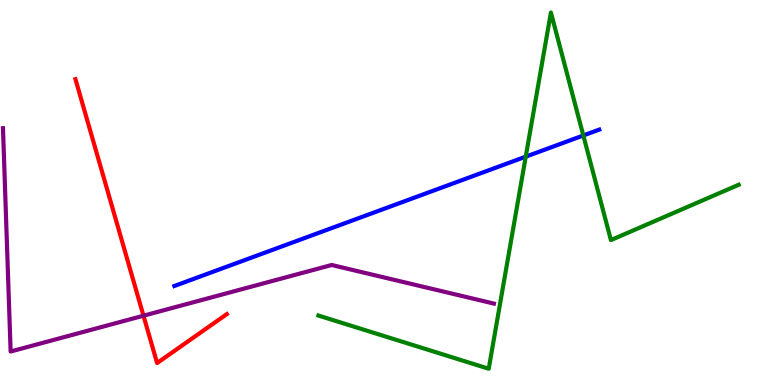[{'lines': ['blue', 'red'], 'intersections': []}, {'lines': ['green', 'red'], 'intersections': []}, {'lines': ['purple', 'red'], 'intersections': [{'x': 1.85, 'y': 1.8}]}, {'lines': ['blue', 'green'], 'intersections': [{'x': 6.78, 'y': 5.93}, {'x': 7.53, 'y': 6.48}]}, {'lines': ['blue', 'purple'], 'intersections': []}, {'lines': ['green', 'purple'], 'intersections': []}]